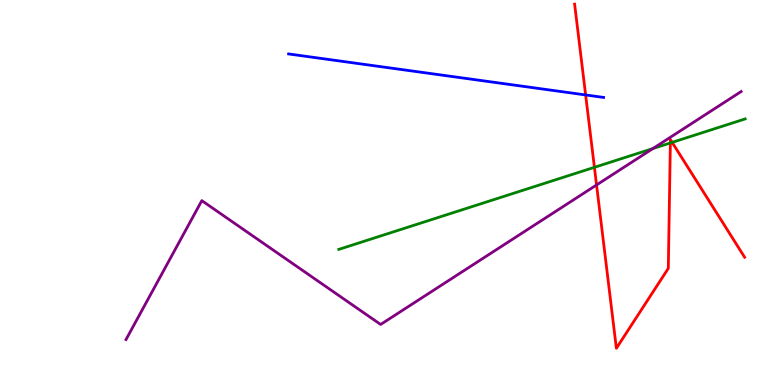[{'lines': ['blue', 'red'], 'intersections': [{'x': 7.56, 'y': 7.53}]}, {'lines': ['green', 'red'], 'intersections': [{'x': 7.67, 'y': 5.65}, {'x': 8.65, 'y': 6.29}, {'x': 8.67, 'y': 6.3}]}, {'lines': ['purple', 'red'], 'intersections': [{'x': 7.7, 'y': 5.2}]}, {'lines': ['blue', 'green'], 'intersections': []}, {'lines': ['blue', 'purple'], 'intersections': []}, {'lines': ['green', 'purple'], 'intersections': [{'x': 8.42, 'y': 6.14}]}]